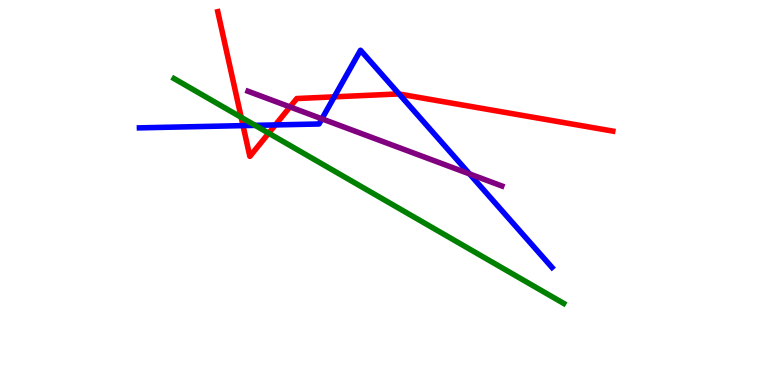[{'lines': ['blue', 'red'], 'intersections': [{'x': 3.14, 'y': 6.74}, {'x': 3.55, 'y': 6.76}, {'x': 4.31, 'y': 7.48}, {'x': 5.15, 'y': 7.56}]}, {'lines': ['green', 'red'], 'intersections': [{'x': 3.11, 'y': 6.95}, {'x': 3.47, 'y': 6.54}]}, {'lines': ['purple', 'red'], 'intersections': [{'x': 3.74, 'y': 7.22}]}, {'lines': ['blue', 'green'], 'intersections': [{'x': 3.29, 'y': 6.74}]}, {'lines': ['blue', 'purple'], 'intersections': [{'x': 4.15, 'y': 6.91}, {'x': 6.06, 'y': 5.48}]}, {'lines': ['green', 'purple'], 'intersections': []}]